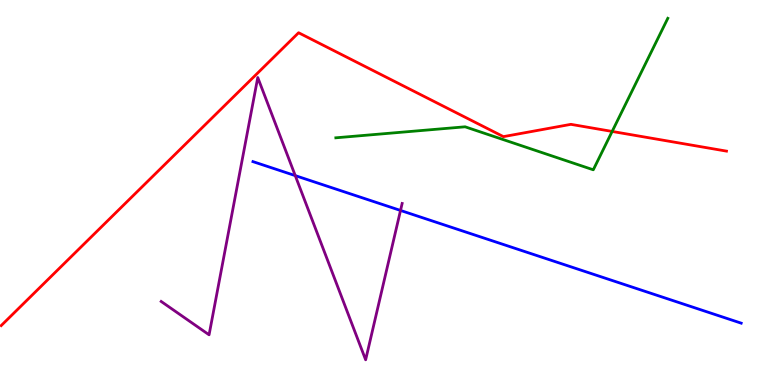[{'lines': ['blue', 'red'], 'intersections': []}, {'lines': ['green', 'red'], 'intersections': [{'x': 7.9, 'y': 6.59}]}, {'lines': ['purple', 'red'], 'intersections': []}, {'lines': ['blue', 'green'], 'intersections': []}, {'lines': ['blue', 'purple'], 'intersections': [{'x': 3.81, 'y': 5.44}, {'x': 5.17, 'y': 4.53}]}, {'lines': ['green', 'purple'], 'intersections': []}]